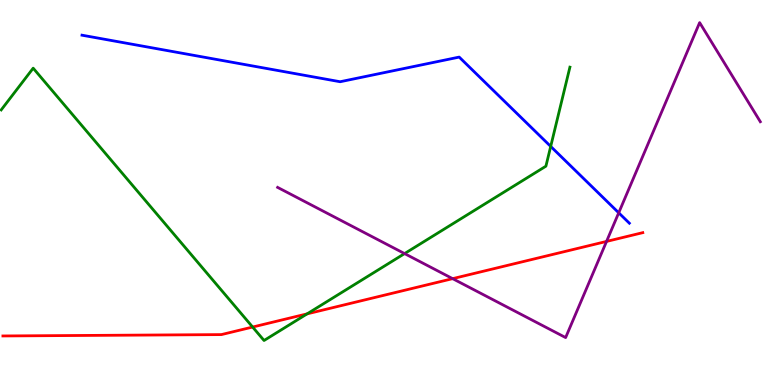[{'lines': ['blue', 'red'], 'intersections': []}, {'lines': ['green', 'red'], 'intersections': [{'x': 3.26, 'y': 1.51}, {'x': 3.96, 'y': 1.85}]}, {'lines': ['purple', 'red'], 'intersections': [{'x': 5.84, 'y': 2.76}, {'x': 7.83, 'y': 3.73}]}, {'lines': ['blue', 'green'], 'intersections': [{'x': 7.11, 'y': 6.2}]}, {'lines': ['blue', 'purple'], 'intersections': [{'x': 7.98, 'y': 4.47}]}, {'lines': ['green', 'purple'], 'intersections': [{'x': 5.22, 'y': 3.41}]}]